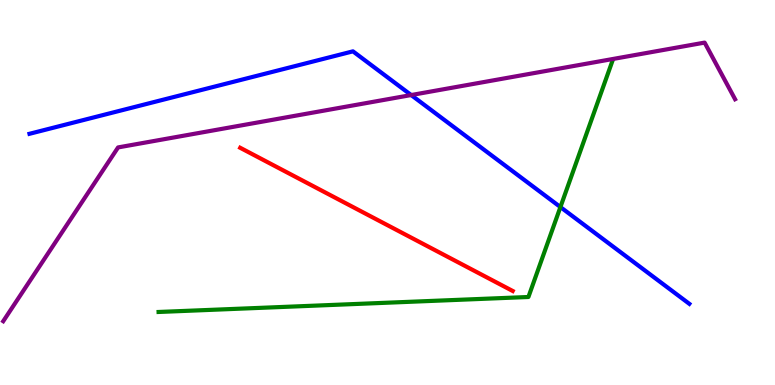[{'lines': ['blue', 'red'], 'intersections': []}, {'lines': ['green', 'red'], 'intersections': []}, {'lines': ['purple', 'red'], 'intersections': []}, {'lines': ['blue', 'green'], 'intersections': [{'x': 7.23, 'y': 4.62}]}, {'lines': ['blue', 'purple'], 'intersections': [{'x': 5.31, 'y': 7.53}]}, {'lines': ['green', 'purple'], 'intersections': []}]